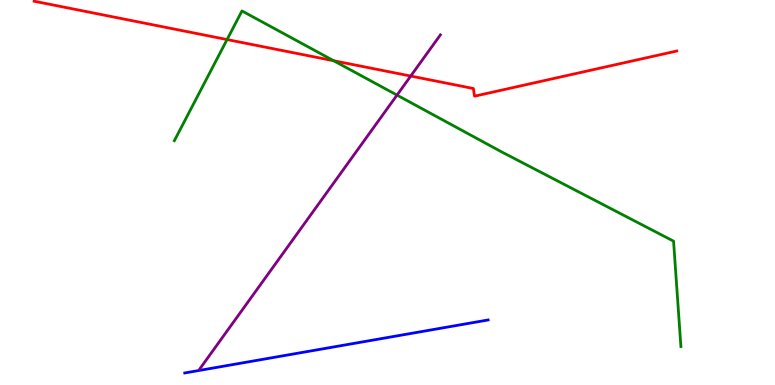[{'lines': ['blue', 'red'], 'intersections': []}, {'lines': ['green', 'red'], 'intersections': [{'x': 2.93, 'y': 8.97}, {'x': 4.31, 'y': 8.42}]}, {'lines': ['purple', 'red'], 'intersections': [{'x': 5.3, 'y': 8.02}]}, {'lines': ['blue', 'green'], 'intersections': []}, {'lines': ['blue', 'purple'], 'intersections': []}, {'lines': ['green', 'purple'], 'intersections': [{'x': 5.12, 'y': 7.53}]}]